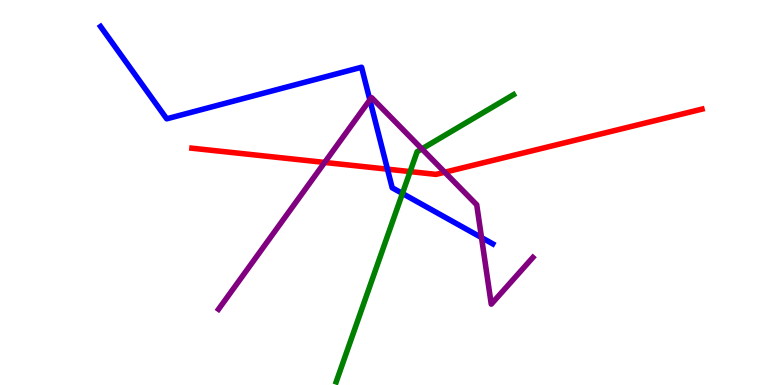[{'lines': ['blue', 'red'], 'intersections': [{'x': 5.0, 'y': 5.61}]}, {'lines': ['green', 'red'], 'intersections': [{'x': 5.29, 'y': 5.54}]}, {'lines': ['purple', 'red'], 'intersections': [{'x': 4.19, 'y': 5.78}, {'x': 5.74, 'y': 5.53}]}, {'lines': ['blue', 'green'], 'intersections': [{'x': 5.19, 'y': 4.97}]}, {'lines': ['blue', 'purple'], 'intersections': [{'x': 4.77, 'y': 7.4}, {'x': 6.21, 'y': 3.83}]}, {'lines': ['green', 'purple'], 'intersections': [{'x': 5.44, 'y': 6.13}]}]